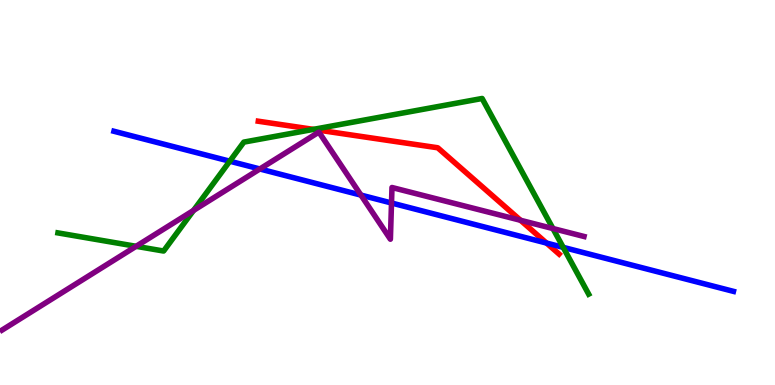[{'lines': ['blue', 'red'], 'intersections': [{'x': 7.05, 'y': 3.69}]}, {'lines': ['green', 'red'], 'intersections': [{'x': 4.04, 'y': 6.64}]}, {'lines': ['purple', 'red'], 'intersections': [{'x': 6.72, 'y': 4.28}]}, {'lines': ['blue', 'green'], 'intersections': [{'x': 2.96, 'y': 5.81}, {'x': 7.27, 'y': 3.58}]}, {'lines': ['blue', 'purple'], 'intersections': [{'x': 3.35, 'y': 5.61}, {'x': 4.66, 'y': 4.93}, {'x': 5.05, 'y': 4.73}]}, {'lines': ['green', 'purple'], 'intersections': [{'x': 1.76, 'y': 3.6}, {'x': 2.5, 'y': 4.53}, {'x': 7.13, 'y': 4.06}]}]